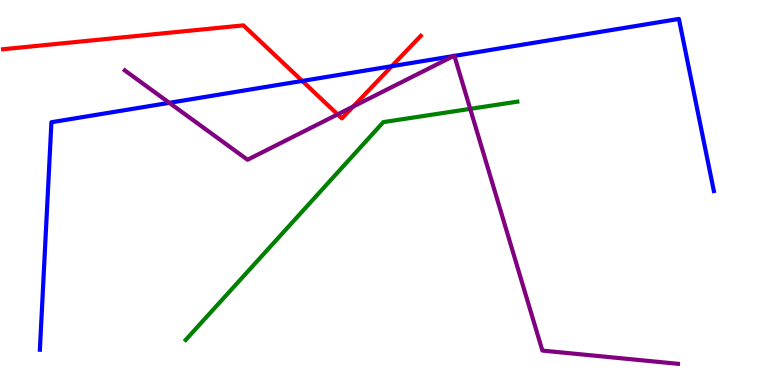[{'lines': ['blue', 'red'], 'intersections': [{'x': 3.9, 'y': 7.9}, {'x': 5.06, 'y': 8.28}]}, {'lines': ['green', 'red'], 'intersections': []}, {'lines': ['purple', 'red'], 'intersections': [{'x': 4.36, 'y': 7.03}, {'x': 4.56, 'y': 7.23}]}, {'lines': ['blue', 'green'], 'intersections': []}, {'lines': ['blue', 'purple'], 'intersections': [{'x': 2.18, 'y': 7.33}, {'x': 5.85, 'y': 8.54}, {'x': 5.86, 'y': 8.55}]}, {'lines': ['green', 'purple'], 'intersections': [{'x': 6.07, 'y': 7.17}]}]